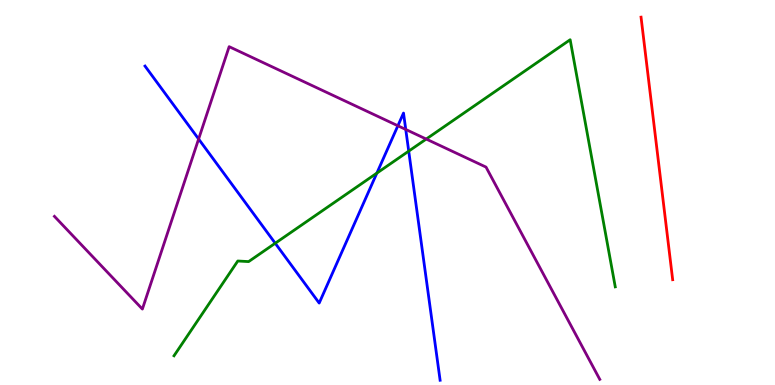[{'lines': ['blue', 'red'], 'intersections': []}, {'lines': ['green', 'red'], 'intersections': []}, {'lines': ['purple', 'red'], 'intersections': []}, {'lines': ['blue', 'green'], 'intersections': [{'x': 3.55, 'y': 3.68}, {'x': 4.86, 'y': 5.5}, {'x': 5.27, 'y': 6.07}]}, {'lines': ['blue', 'purple'], 'intersections': [{'x': 2.56, 'y': 6.39}, {'x': 5.13, 'y': 6.73}, {'x': 5.24, 'y': 6.64}]}, {'lines': ['green', 'purple'], 'intersections': [{'x': 5.5, 'y': 6.39}]}]